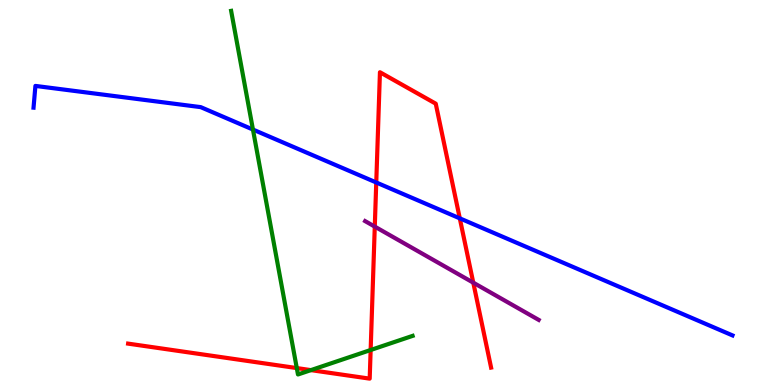[{'lines': ['blue', 'red'], 'intersections': [{'x': 4.85, 'y': 5.26}, {'x': 5.93, 'y': 4.33}]}, {'lines': ['green', 'red'], 'intersections': [{'x': 3.83, 'y': 0.44}, {'x': 4.01, 'y': 0.386}, {'x': 4.78, 'y': 0.909}]}, {'lines': ['purple', 'red'], 'intersections': [{'x': 4.84, 'y': 4.11}, {'x': 6.11, 'y': 2.66}]}, {'lines': ['blue', 'green'], 'intersections': [{'x': 3.26, 'y': 6.64}]}, {'lines': ['blue', 'purple'], 'intersections': []}, {'lines': ['green', 'purple'], 'intersections': []}]